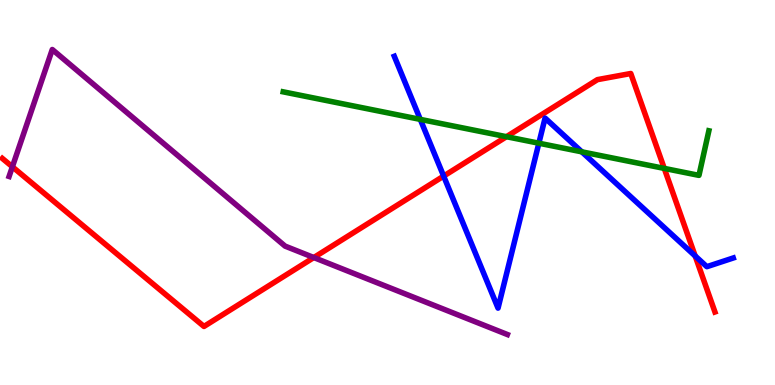[{'lines': ['blue', 'red'], 'intersections': [{'x': 5.72, 'y': 5.43}, {'x': 8.97, 'y': 3.35}]}, {'lines': ['green', 'red'], 'intersections': [{'x': 6.53, 'y': 6.45}, {'x': 8.57, 'y': 5.63}]}, {'lines': ['purple', 'red'], 'intersections': [{'x': 0.16, 'y': 5.67}, {'x': 4.05, 'y': 3.31}]}, {'lines': ['blue', 'green'], 'intersections': [{'x': 5.42, 'y': 6.9}, {'x': 6.95, 'y': 6.28}, {'x': 7.51, 'y': 6.06}]}, {'lines': ['blue', 'purple'], 'intersections': []}, {'lines': ['green', 'purple'], 'intersections': []}]